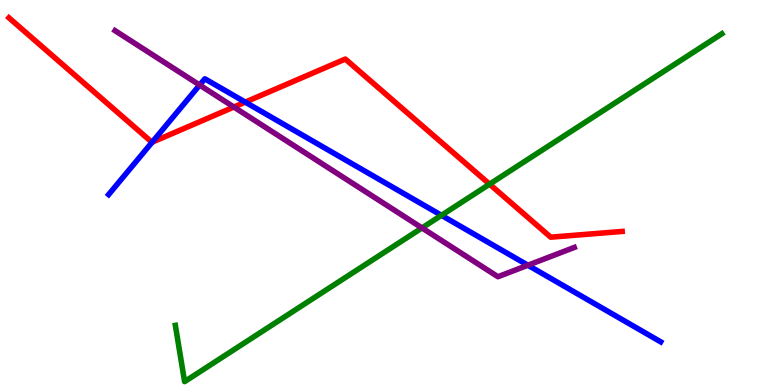[{'lines': ['blue', 'red'], 'intersections': [{'x': 1.96, 'y': 6.31}, {'x': 3.16, 'y': 7.35}]}, {'lines': ['green', 'red'], 'intersections': [{'x': 6.32, 'y': 5.22}]}, {'lines': ['purple', 'red'], 'intersections': [{'x': 3.02, 'y': 7.22}]}, {'lines': ['blue', 'green'], 'intersections': [{'x': 5.7, 'y': 4.41}]}, {'lines': ['blue', 'purple'], 'intersections': [{'x': 2.58, 'y': 7.79}, {'x': 6.81, 'y': 3.11}]}, {'lines': ['green', 'purple'], 'intersections': [{'x': 5.45, 'y': 4.08}]}]